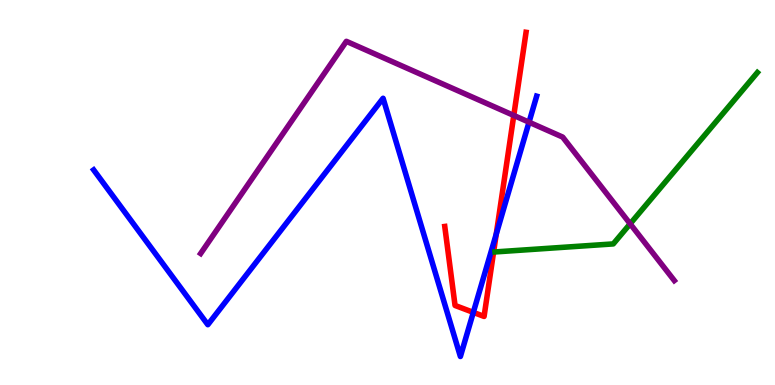[{'lines': ['blue', 'red'], 'intersections': [{'x': 6.11, 'y': 1.89}, {'x': 6.4, 'y': 3.92}]}, {'lines': ['green', 'red'], 'intersections': []}, {'lines': ['purple', 'red'], 'intersections': [{'x': 6.63, 'y': 7.0}]}, {'lines': ['blue', 'green'], 'intersections': []}, {'lines': ['blue', 'purple'], 'intersections': [{'x': 6.83, 'y': 6.83}]}, {'lines': ['green', 'purple'], 'intersections': [{'x': 8.13, 'y': 4.19}]}]